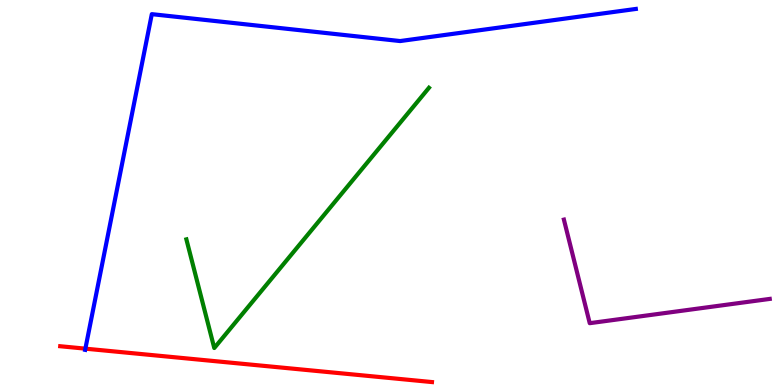[{'lines': ['blue', 'red'], 'intersections': [{'x': 1.1, 'y': 0.944}]}, {'lines': ['green', 'red'], 'intersections': []}, {'lines': ['purple', 'red'], 'intersections': []}, {'lines': ['blue', 'green'], 'intersections': []}, {'lines': ['blue', 'purple'], 'intersections': []}, {'lines': ['green', 'purple'], 'intersections': []}]